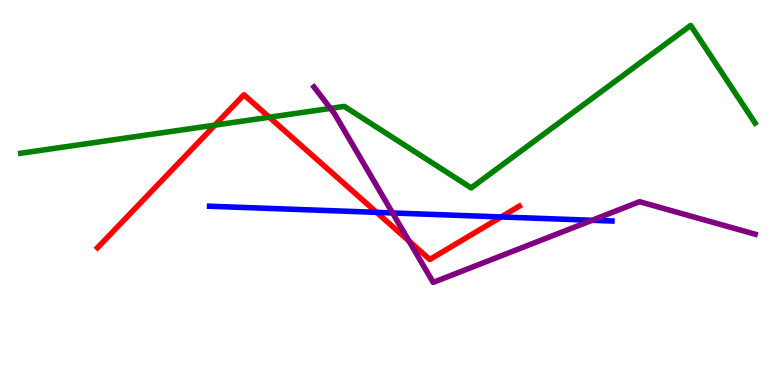[{'lines': ['blue', 'red'], 'intersections': [{'x': 4.86, 'y': 4.48}, {'x': 6.47, 'y': 4.37}]}, {'lines': ['green', 'red'], 'intersections': [{'x': 2.77, 'y': 6.75}, {'x': 3.47, 'y': 6.95}]}, {'lines': ['purple', 'red'], 'intersections': [{'x': 5.28, 'y': 3.74}]}, {'lines': ['blue', 'green'], 'intersections': []}, {'lines': ['blue', 'purple'], 'intersections': [{'x': 5.07, 'y': 4.47}, {'x': 7.64, 'y': 4.28}]}, {'lines': ['green', 'purple'], 'intersections': [{'x': 4.26, 'y': 7.18}]}]